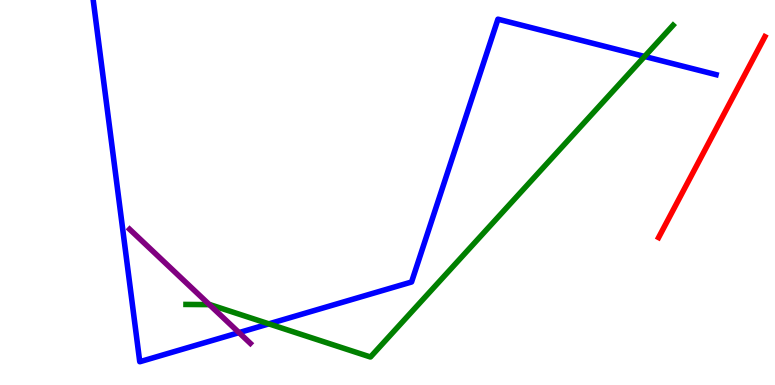[{'lines': ['blue', 'red'], 'intersections': []}, {'lines': ['green', 'red'], 'intersections': []}, {'lines': ['purple', 'red'], 'intersections': []}, {'lines': ['blue', 'green'], 'intersections': [{'x': 3.47, 'y': 1.59}, {'x': 8.32, 'y': 8.53}]}, {'lines': ['blue', 'purple'], 'intersections': [{'x': 3.08, 'y': 1.36}]}, {'lines': ['green', 'purple'], 'intersections': [{'x': 2.7, 'y': 2.09}]}]